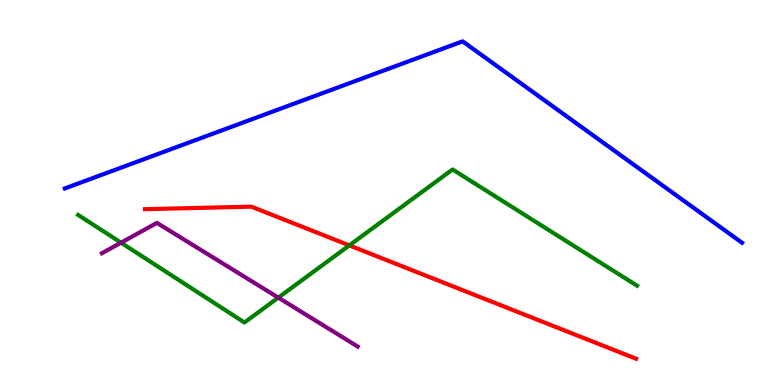[{'lines': ['blue', 'red'], 'intersections': []}, {'lines': ['green', 'red'], 'intersections': [{'x': 4.51, 'y': 3.63}]}, {'lines': ['purple', 'red'], 'intersections': []}, {'lines': ['blue', 'green'], 'intersections': []}, {'lines': ['blue', 'purple'], 'intersections': []}, {'lines': ['green', 'purple'], 'intersections': [{'x': 1.56, 'y': 3.7}, {'x': 3.59, 'y': 2.27}]}]